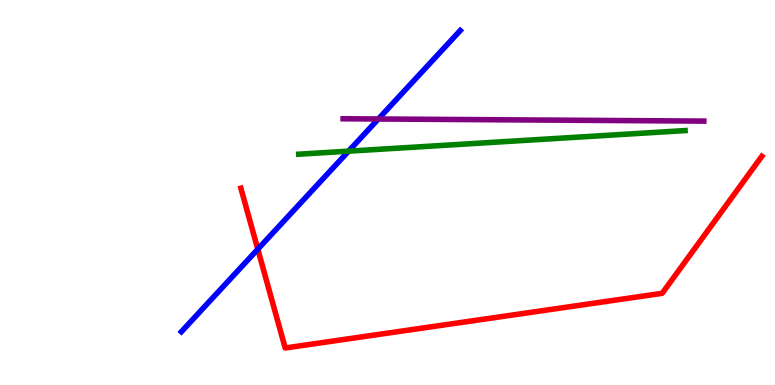[{'lines': ['blue', 'red'], 'intersections': [{'x': 3.33, 'y': 3.53}]}, {'lines': ['green', 'red'], 'intersections': []}, {'lines': ['purple', 'red'], 'intersections': []}, {'lines': ['blue', 'green'], 'intersections': [{'x': 4.5, 'y': 6.07}]}, {'lines': ['blue', 'purple'], 'intersections': [{'x': 4.88, 'y': 6.91}]}, {'lines': ['green', 'purple'], 'intersections': []}]